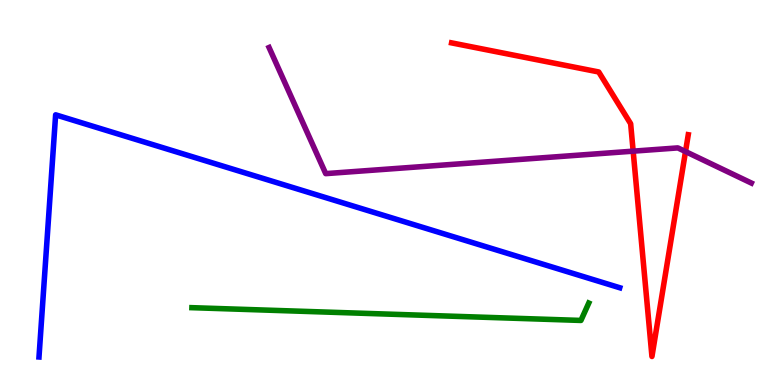[{'lines': ['blue', 'red'], 'intersections': []}, {'lines': ['green', 'red'], 'intersections': []}, {'lines': ['purple', 'red'], 'intersections': [{'x': 8.17, 'y': 6.07}, {'x': 8.85, 'y': 6.06}]}, {'lines': ['blue', 'green'], 'intersections': []}, {'lines': ['blue', 'purple'], 'intersections': []}, {'lines': ['green', 'purple'], 'intersections': []}]